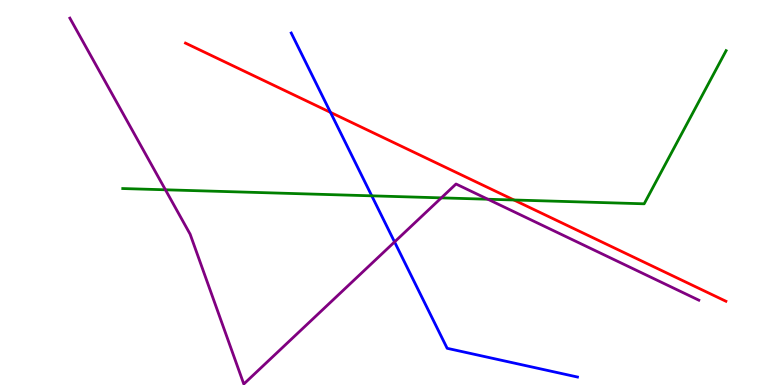[{'lines': ['blue', 'red'], 'intersections': [{'x': 4.26, 'y': 7.08}]}, {'lines': ['green', 'red'], 'intersections': [{'x': 6.63, 'y': 4.81}]}, {'lines': ['purple', 'red'], 'intersections': []}, {'lines': ['blue', 'green'], 'intersections': [{'x': 4.8, 'y': 4.91}]}, {'lines': ['blue', 'purple'], 'intersections': [{'x': 5.09, 'y': 3.72}]}, {'lines': ['green', 'purple'], 'intersections': [{'x': 2.13, 'y': 5.07}, {'x': 5.69, 'y': 4.86}, {'x': 6.29, 'y': 4.83}]}]